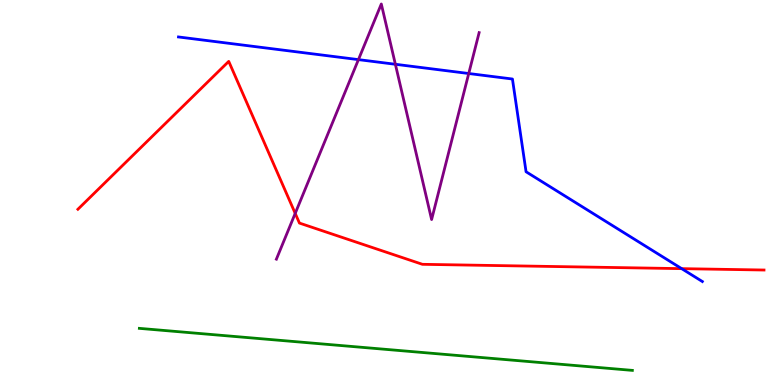[{'lines': ['blue', 'red'], 'intersections': [{'x': 8.8, 'y': 3.02}]}, {'lines': ['green', 'red'], 'intersections': []}, {'lines': ['purple', 'red'], 'intersections': [{'x': 3.81, 'y': 4.46}]}, {'lines': ['blue', 'green'], 'intersections': []}, {'lines': ['blue', 'purple'], 'intersections': [{'x': 4.63, 'y': 8.45}, {'x': 5.1, 'y': 8.33}, {'x': 6.05, 'y': 8.09}]}, {'lines': ['green', 'purple'], 'intersections': []}]